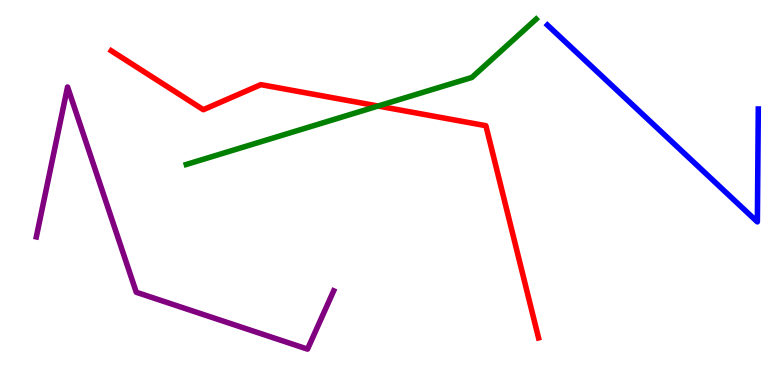[{'lines': ['blue', 'red'], 'intersections': []}, {'lines': ['green', 'red'], 'intersections': [{'x': 4.88, 'y': 7.25}]}, {'lines': ['purple', 'red'], 'intersections': []}, {'lines': ['blue', 'green'], 'intersections': []}, {'lines': ['blue', 'purple'], 'intersections': []}, {'lines': ['green', 'purple'], 'intersections': []}]